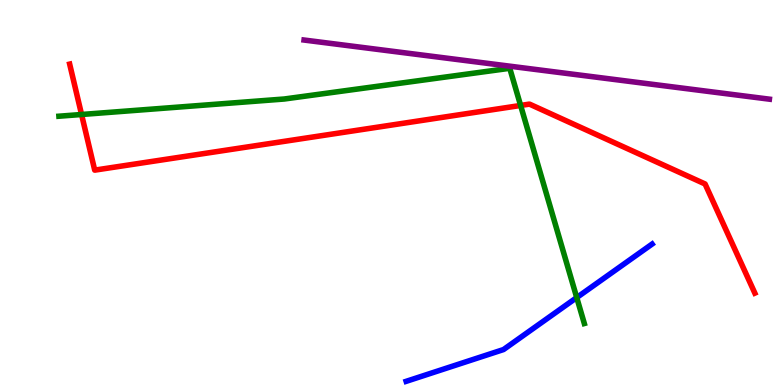[{'lines': ['blue', 'red'], 'intersections': []}, {'lines': ['green', 'red'], 'intersections': [{'x': 1.05, 'y': 7.03}, {'x': 6.72, 'y': 7.26}]}, {'lines': ['purple', 'red'], 'intersections': []}, {'lines': ['blue', 'green'], 'intersections': [{'x': 7.44, 'y': 2.27}]}, {'lines': ['blue', 'purple'], 'intersections': []}, {'lines': ['green', 'purple'], 'intersections': []}]